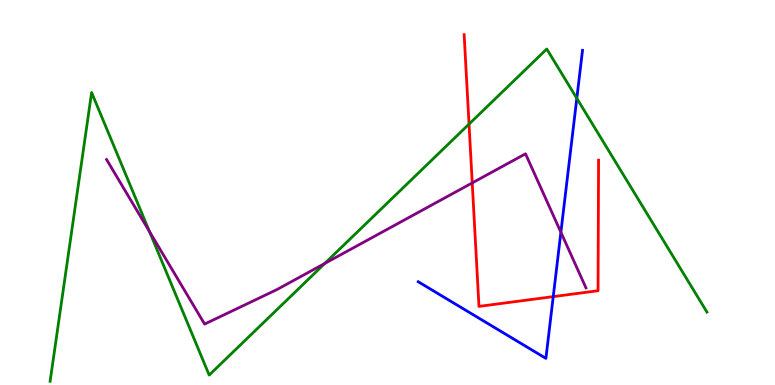[{'lines': ['blue', 'red'], 'intersections': [{'x': 7.14, 'y': 2.3}]}, {'lines': ['green', 'red'], 'intersections': [{'x': 6.05, 'y': 6.78}]}, {'lines': ['purple', 'red'], 'intersections': [{'x': 6.09, 'y': 5.25}]}, {'lines': ['blue', 'green'], 'intersections': [{'x': 7.44, 'y': 7.45}]}, {'lines': ['blue', 'purple'], 'intersections': [{'x': 7.24, 'y': 3.97}]}, {'lines': ['green', 'purple'], 'intersections': [{'x': 1.93, 'y': 3.99}, {'x': 4.19, 'y': 3.16}]}]